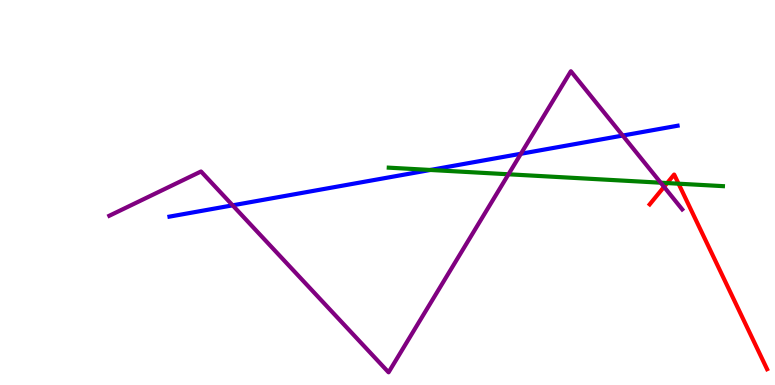[{'lines': ['blue', 'red'], 'intersections': []}, {'lines': ['green', 'red'], 'intersections': [{'x': 8.61, 'y': 5.25}, {'x': 8.76, 'y': 5.23}]}, {'lines': ['purple', 'red'], 'intersections': [{'x': 8.57, 'y': 5.15}]}, {'lines': ['blue', 'green'], 'intersections': [{'x': 5.55, 'y': 5.59}]}, {'lines': ['blue', 'purple'], 'intersections': [{'x': 3.0, 'y': 4.67}, {'x': 6.72, 'y': 6.01}, {'x': 8.03, 'y': 6.48}]}, {'lines': ['green', 'purple'], 'intersections': [{'x': 6.56, 'y': 5.47}, {'x': 8.53, 'y': 5.25}]}]